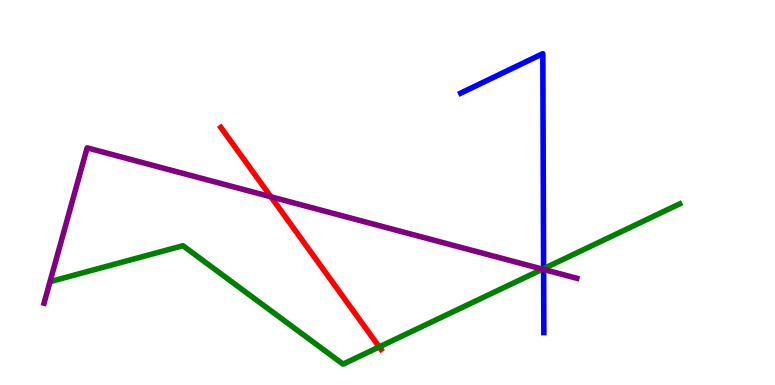[{'lines': ['blue', 'red'], 'intersections': []}, {'lines': ['green', 'red'], 'intersections': [{'x': 4.89, 'y': 0.989}]}, {'lines': ['purple', 'red'], 'intersections': [{'x': 3.5, 'y': 4.89}]}, {'lines': ['blue', 'green'], 'intersections': [{'x': 7.01, 'y': 3.02}]}, {'lines': ['blue', 'purple'], 'intersections': [{'x': 7.01, 'y': 3.0}]}, {'lines': ['green', 'purple'], 'intersections': [{'x': 7.0, 'y': 3.01}]}]